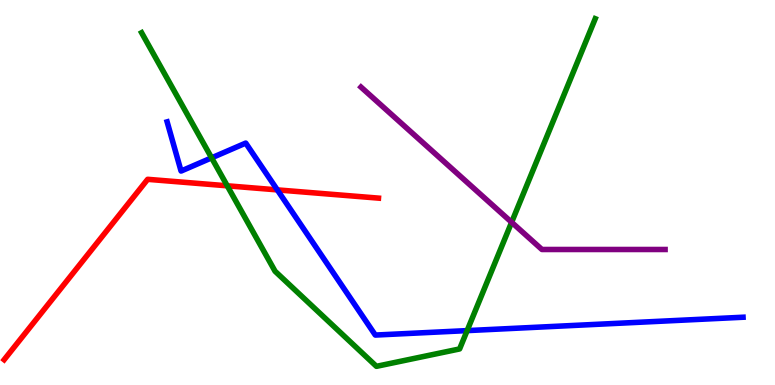[{'lines': ['blue', 'red'], 'intersections': [{'x': 3.58, 'y': 5.07}]}, {'lines': ['green', 'red'], 'intersections': [{'x': 2.93, 'y': 5.17}]}, {'lines': ['purple', 'red'], 'intersections': []}, {'lines': ['blue', 'green'], 'intersections': [{'x': 2.73, 'y': 5.9}, {'x': 6.03, 'y': 1.41}]}, {'lines': ['blue', 'purple'], 'intersections': []}, {'lines': ['green', 'purple'], 'intersections': [{'x': 6.6, 'y': 4.23}]}]